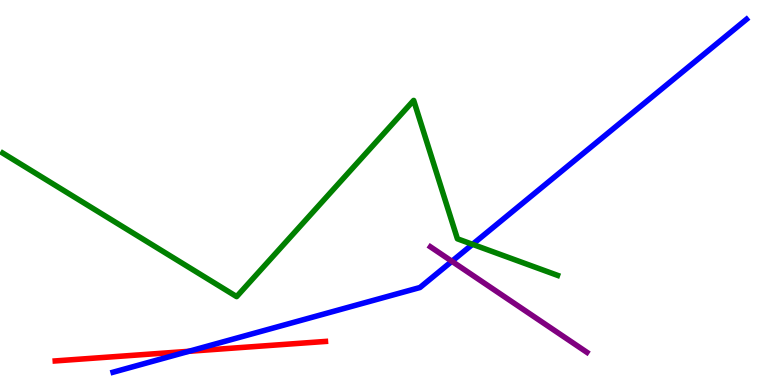[{'lines': ['blue', 'red'], 'intersections': [{'x': 2.44, 'y': 0.876}]}, {'lines': ['green', 'red'], 'intersections': []}, {'lines': ['purple', 'red'], 'intersections': []}, {'lines': ['blue', 'green'], 'intersections': [{'x': 6.1, 'y': 3.65}]}, {'lines': ['blue', 'purple'], 'intersections': [{'x': 5.83, 'y': 3.21}]}, {'lines': ['green', 'purple'], 'intersections': []}]